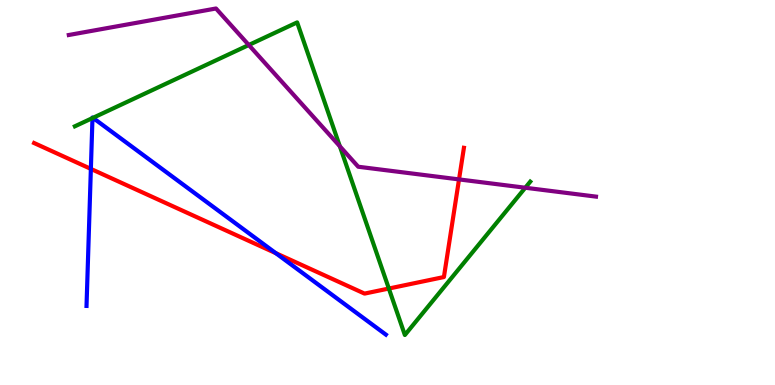[{'lines': ['blue', 'red'], 'intersections': [{'x': 1.17, 'y': 5.61}, {'x': 3.56, 'y': 3.42}]}, {'lines': ['green', 'red'], 'intersections': [{'x': 5.02, 'y': 2.51}]}, {'lines': ['purple', 'red'], 'intersections': [{'x': 5.92, 'y': 5.34}]}, {'lines': ['blue', 'green'], 'intersections': [{'x': 1.19, 'y': 6.93}, {'x': 1.2, 'y': 6.94}]}, {'lines': ['blue', 'purple'], 'intersections': []}, {'lines': ['green', 'purple'], 'intersections': [{'x': 3.21, 'y': 8.83}, {'x': 4.38, 'y': 6.2}, {'x': 6.78, 'y': 5.12}]}]